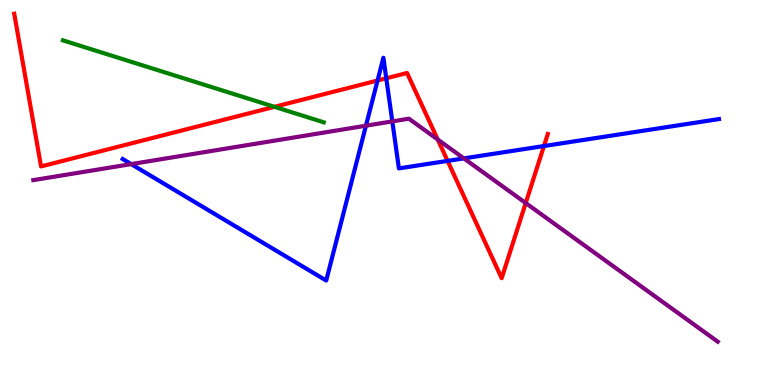[{'lines': ['blue', 'red'], 'intersections': [{'x': 4.87, 'y': 7.91}, {'x': 4.98, 'y': 7.97}, {'x': 5.78, 'y': 5.82}, {'x': 7.02, 'y': 6.21}]}, {'lines': ['green', 'red'], 'intersections': [{'x': 3.54, 'y': 7.23}]}, {'lines': ['purple', 'red'], 'intersections': [{'x': 5.65, 'y': 6.38}, {'x': 6.78, 'y': 4.73}]}, {'lines': ['blue', 'green'], 'intersections': []}, {'lines': ['blue', 'purple'], 'intersections': [{'x': 1.69, 'y': 5.74}, {'x': 4.72, 'y': 6.73}, {'x': 5.06, 'y': 6.85}, {'x': 5.99, 'y': 5.89}]}, {'lines': ['green', 'purple'], 'intersections': []}]